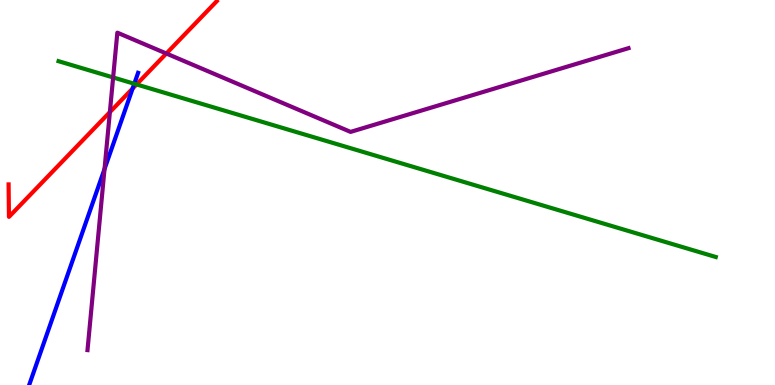[{'lines': ['blue', 'red'], 'intersections': [{'x': 1.71, 'y': 7.7}]}, {'lines': ['green', 'red'], 'intersections': [{'x': 1.76, 'y': 7.81}]}, {'lines': ['purple', 'red'], 'intersections': [{'x': 1.42, 'y': 7.09}, {'x': 2.15, 'y': 8.61}]}, {'lines': ['blue', 'green'], 'intersections': [{'x': 1.73, 'y': 7.82}]}, {'lines': ['blue', 'purple'], 'intersections': [{'x': 1.35, 'y': 5.61}]}, {'lines': ['green', 'purple'], 'intersections': [{'x': 1.46, 'y': 7.99}]}]